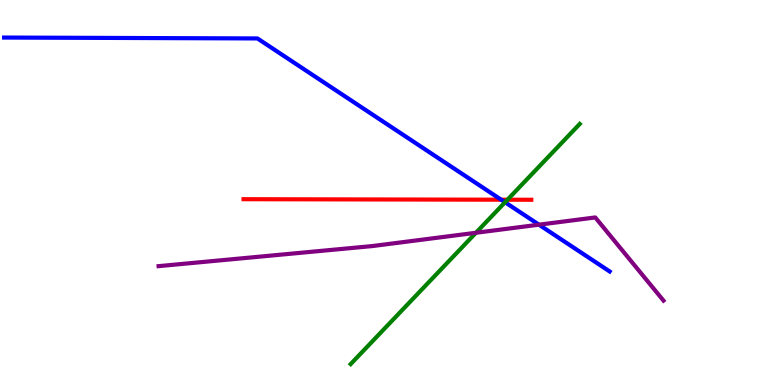[{'lines': ['blue', 'red'], 'intersections': [{'x': 6.47, 'y': 4.81}]}, {'lines': ['green', 'red'], 'intersections': [{'x': 6.55, 'y': 4.81}]}, {'lines': ['purple', 'red'], 'intersections': []}, {'lines': ['blue', 'green'], 'intersections': [{'x': 6.52, 'y': 4.75}]}, {'lines': ['blue', 'purple'], 'intersections': [{'x': 6.95, 'y': 4.16}]}, {'lines': ['green', 'purple'], 'intersections': [{'x': 6.14, 'y': 3.95}]}]